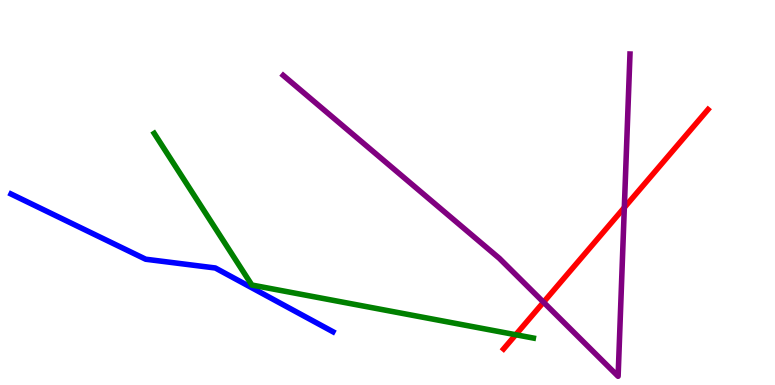[{'lines': ['blue', 'red'], 'intersections': []}, {'lines': ['green', 'red'], 'intersections': [{'x': 6.65, 'y': 1.31}]}, {'lines': ['purple', 'red'], 'intersections': [{'x': 7.01, 'y': 2.15}, {'x': 8.06, 'y': 4.61}]}, {'lines': ['blue', 'green'], 'intersections': []}, {'lines': ['blue', 'purple'], 'intersections': []}, {'lines': ['green', 'purple'], 'intersections': []}]